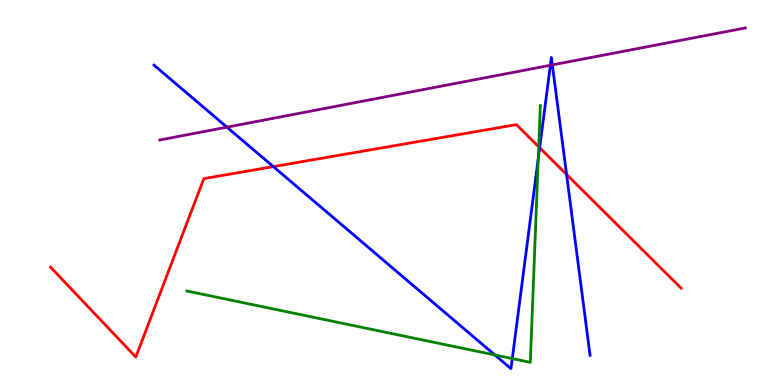[{'lines': ['blue', 'red'], 'intersections': [{'x': 3.53, 'y': 5.67}, {'x': 6.96, 'y': 6.16}, {'x': 7.31, 'y': 5.47}]}, {'lines': ['green', 'red'], 'intersections': [{'x': 6.95, 'y': 6.19}]}, {'lines': ['purple', 'red'], 'intersections': []}, {'lines': ['blue', 'green'], 'intersections': [{'x': 6.39, 'y': 0.78}, {'x': 6.61, 'y': 0.686}, {'x': 6.95, 'y': 5.89}]}, {'lines': ['blue', 'purple'], 'intersections': [{'x': 2.93, 'y': 6.7}, {'x': 7.1, 'y': 8.3}, {'x': 7.13, 'y': 8.31}]}, {'lines': ['green', 'purple'], 'intersections': []}]